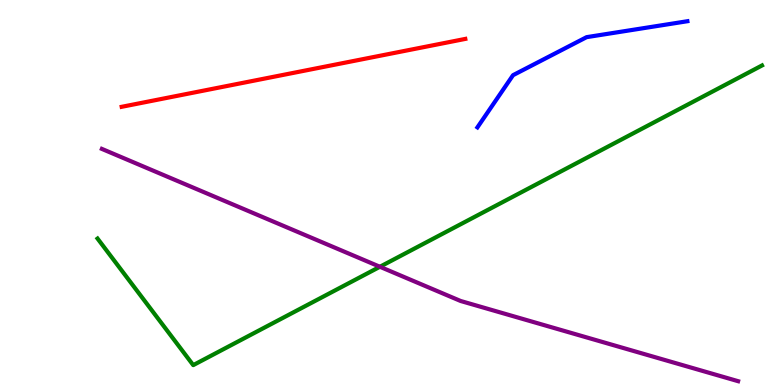[{'lines': ['blue', 'red'], 'intersections': []}, {'lines': ['green', 'red'], 'intersections': []}, {'lines': ['purple', 'red'], 'intersections': []}, {'lines': ['blue', 'green'], 'intersections': []}, {'lines': ['blue', 'purple'], 'intersections': []}, {'lines': ['green', 'purple'], 'intersections': [{'x': 4.9, 'y': 3.07}]}]